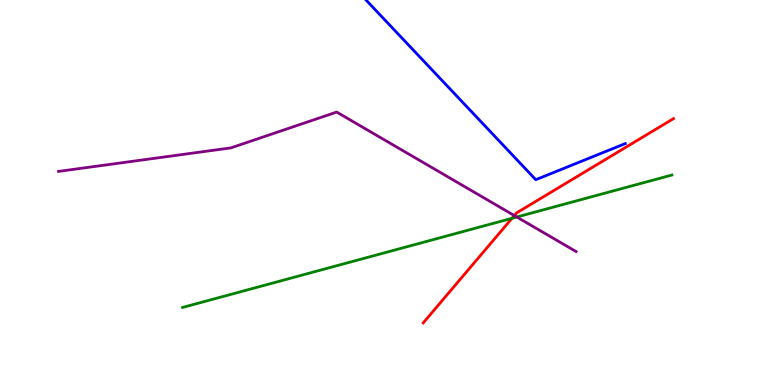[{'lines': ['blue', 'red'], 'intersections': []}, {'lines': ['green', 'red'], 'intersections': [{'x': 6.61, 'y': 4.33}]}, {'lines': ['purple', 'red'], 'intersections': [{'x': 6.64, 'y': 4.4}]}, {'lines': ['blue', 'green'], 'intersections': []}, {'lines': ['blue', 'purple'], 'intersections': []}, {'lines': ['green', 'purple'], 'intersections': [{'x': 6.67, 'y': 4.36}]}]